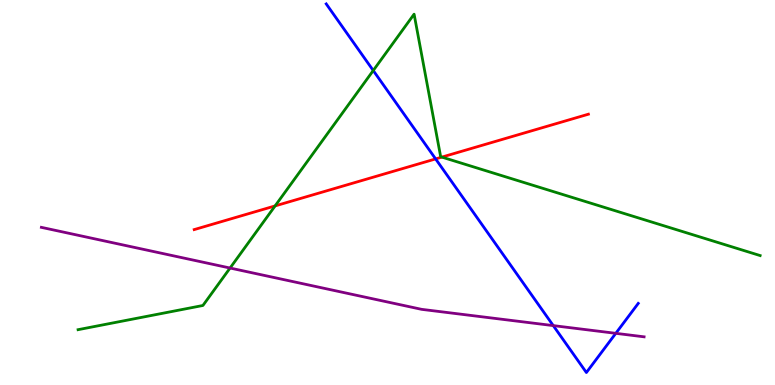[{'lines': ['blue', 'red'], 'intersections': [{'x': 5.62, 'y': 5.87}]}, {'lines': ['green', 'red'], 'intersections': [{'x': 3.55, 'y': 4.65}, {'x': 5.7, 'y': 5.92}]}, {'lines': ['purple', 'red'], 'intersections': []}, {'lines': ['blue', 'green'], 'intersections': [{'x': 4.82, 'y': 8.17}]}, {'lines': ['blue', 'purple'], 'intersections': [{'x': 7.14, 'y': 1.54}, {'x': 7.95, 'y': 1.34}]}, {'lines': ['green', 'purple'], 'intersections': [{'x': 2.97, 'y': 3.04}]}]